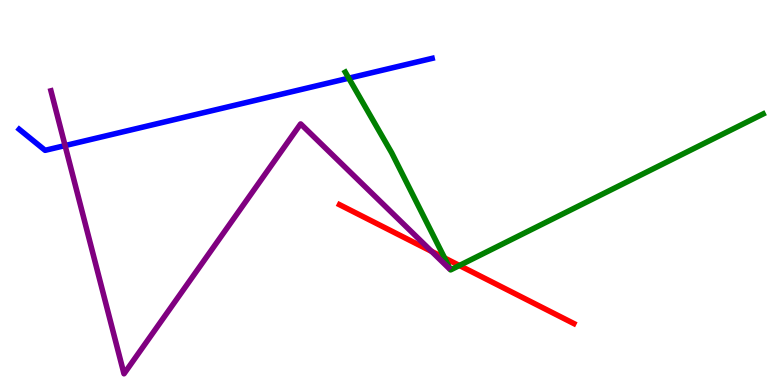[{'lines': ['blue', 'red'], 'intersections': []}, {'lines': ['green', 'red'], 'intersections': [{'x': 5.74, 'y': 3.3}, {'x': 5.93, 'y': 3.1}]}, {'lines': ['purple', 'red'], 'intersections': [{'x': 5.57, 'y': 3.47}]}, {'lines': ['blue', 'green'], 'intersections': [{'x': 4.5, 'y': 7.97}]}, {'lines': ['blue', 'purple'], 'intersections': [{'x': 0.84, 'y': 6.22}]}, {'lines': ['green', 'purple'], 'intersections': []}]